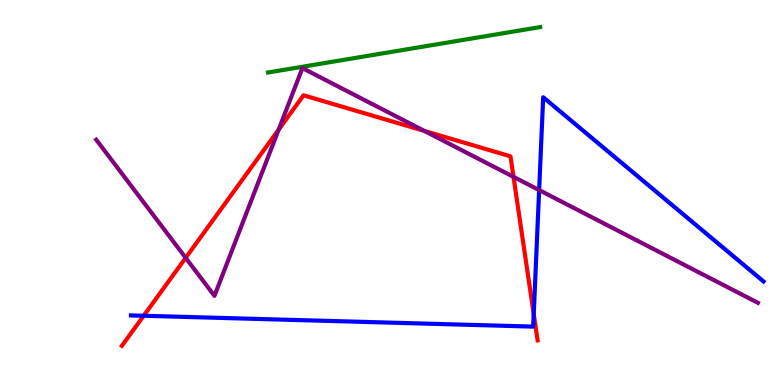[{'lines': ['blue', 'red'], 'intersections': [{'x': 1.85, 'y': 1.8}, {'x': 6.89, 'y': 1.84}]}, {'lines': ['green', 'red'], 'intersections': []}, {'lines': ['purple', 'red'], 'intersections': [{'x': 2.4, 'y': 3.3}, {'x': 3.6, 'y': 6.63}, {'x': 5.48, 'y': 6.6}, {'x': 6.63, 'y': 5.41}]}, {'lines': ['blue', 'green'], 'intersections': []}, {'lines': ['blue', 'purple'], 'intersections': [{'x': 6.96, 'y': 5.06}]}, {'lines': ['green', 'purple'], 'intersections': []}]